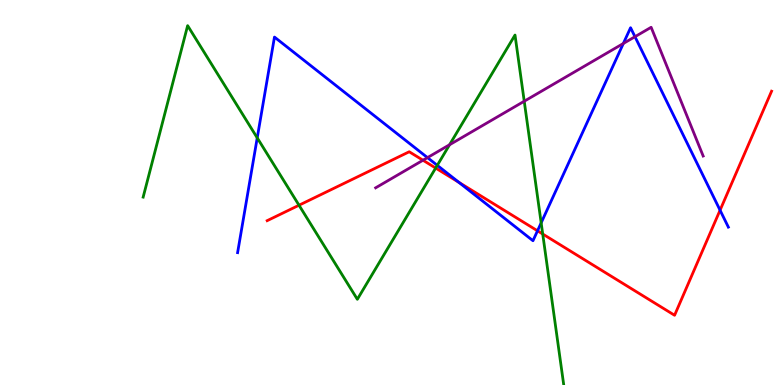[{'lines': ['blue', 'red'], 'intersections': [{'x': 5.92, 'y': 5.26}, {'x': 6.94, 'y': 4.0}, {'x': 9.29, 'y': 4.54}]}, {'lines': ['green', 'red'], 'intersections': [{'x': 3.86, 'y': 4.67}, {'x': 5.62, 'y': 5.64}, {'x': 7.0, 'y': 3.92}]}, {'lines': ['purple', 'red'], 'intersections': [{'x': 5.46, 'y': 5.84}]}, {'lines': ['blue', 'green'], 'intersections': [{'x': 3.32, 'y': 6.42}, {'x': 5.64, 'y': 5.71}, {'x': 6.98, 'y': 4.21}]}, {'lines': ['blue', 'purple'], 'intersections': [{'x': 5.52, 'y': 5.91}, {'x': 8.04, 'y': 8.87}, {'x': 8.19, 'y': 9.05}]}, {'lines': ['green', 'purple'], 'intersections': [{'x': 5.8, 'y': 6.24}, {'x': 6.76, 'y': 7.37}]}]